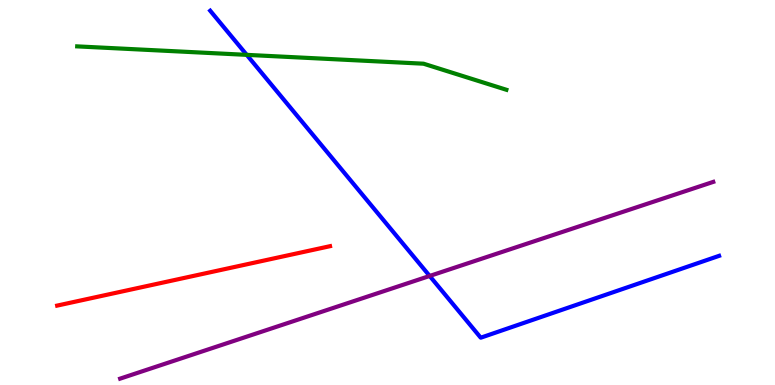[{'lines': ['blue', 'red'], 'intersections': []}, {'lines': ['green', 'red'], 'intersections': []}, {'lines': ['purple', 'red'], 'intersections': []}, {'lines': ['blue', 'green'], 'intersections': [{'x': 3.18, 'y': 8.58}]}, {'lines': ['blue', 'purple'], 'intersections': [{'x': 5.54, 'y': 2.83}]}, {'lines': ['green', 'purple'], 'intersections': []}]